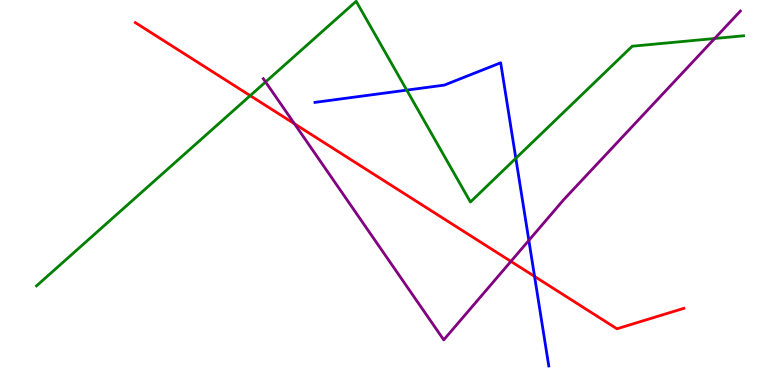[{'lines': ['blue', 'red'], 'intersections': [{'x': 6.9, 'y': 2.82}]}, {'lines': ['green', 'red'], 'intersections': [{'x': 3.23, 'y': 7.52}]}, {'lines': ['purple', 'red'], 'intersections': [{'x': 3.8, 'y': 6.78}, {'x': 6.59, 'y': 3.21}]}, {'lines': ['blue', 'green'], 'intersections': [{'x': 5.25, 'y': 7.66}, {'x': 6.66, 'y': 5.89}]}, {'lines': ['blue', 'purple'], 'intersections': [{'x': 6.82, 'y': 3.76}]}, {'lines': ['green', 'purple'], 'intersections': [{'x': 3.43, 'y': 7.87}, {'x': 9.22, 'y': 9.0}]}]